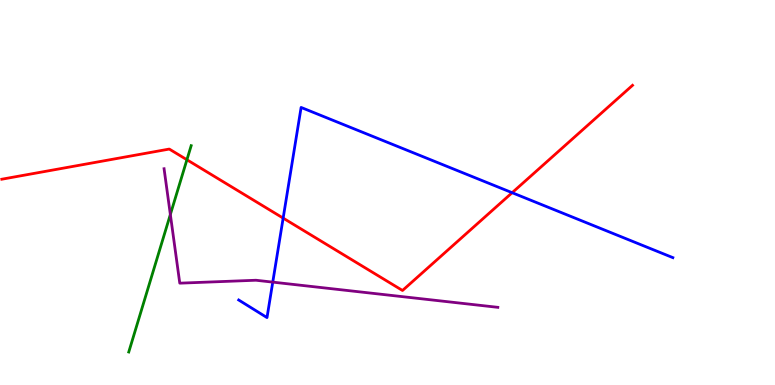[{'lines': ['blue', 'red'], 'intersections': [{'x': 3.65, 'y': 4.33}, {'x': 6.61, 'y': 4.99}]}, {'lines': ['green', 'red'], 'intersections': [{'x': 2.41, 'y': 5.85}]}, {'lines': ['purple', 'red'], 'intersections': []}, {'lines': ['blue', 'green'], 'intersections': []}, {'lines': ['blue', 'purple'], 'intersections': [{'x': 3.52, 'y': 2.67}]}, {'lines': ['green', 'purple'], 'intersections': [{'x': 2.2, 'y': 4.43}]}]